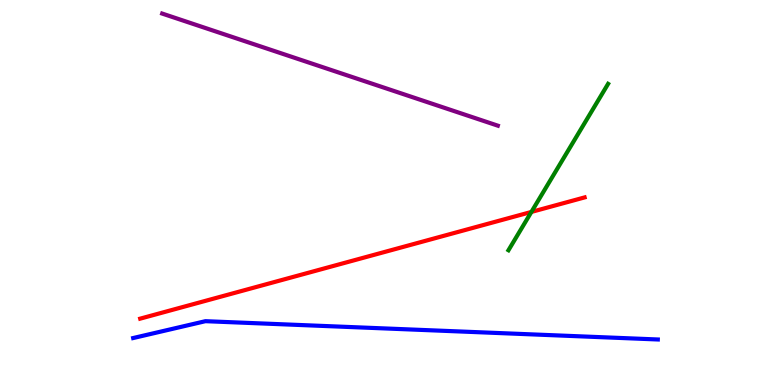[{'lines': ['blue', 'red'], 'intersections': []}, {'lines': ['green', 'red'], 'intersections': [{'x': 6.86, 'y': 4.5}]}, {'lines': ['purple', 'red'], 'intersections': []}, {'lines': ['blue', 'green'], 'intersections': []}, {'lines': ['blue', 'purple'], 'intersections': []}, {'lines': ['green', 'purple'], 'intersections': []}]